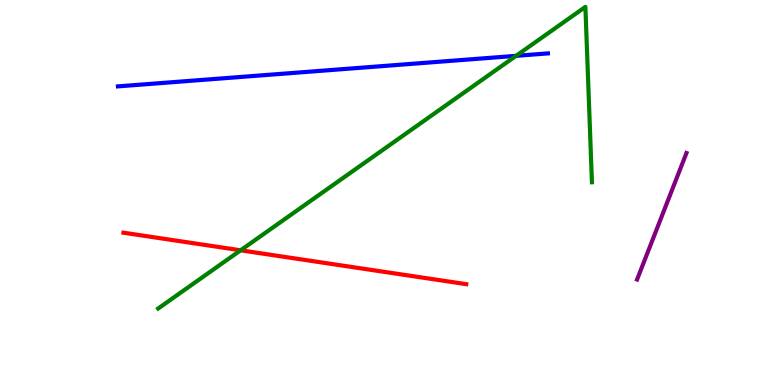[{'lines': ['blue', 'red'], 'intersections': []}, {'lines': ['green', 'red'], 'intersections': [{'x': 3.1, 'y': 3.5}]}, {'lines': ['purple', 'red'], 'intersections': []}, {'lines': ['blue', 'green'], 'intersections': [{'x': 6.66, 'y': 8.55}]}, {'lines': ['blue', 'purple'], 'intersections': []}, {'lines': ['green', 'purple'], 'intersections': []}]